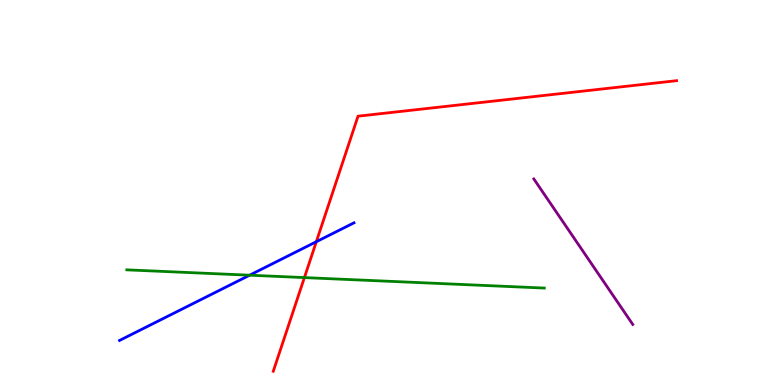[{'lines': ['blue', 'red'], 'intersections': [{'x': 4.08, 'y': 3.72}]}, {'lines': ['green', 'red'], 'intersections': [{'x': 3.93, 'y': 2.79}]}, {'lines': ['purple', 'red'], 'intersections': []}, {'lines': ['blue', 'green'], 'intersections': [{'x': 3.22, 'y': 2.85}]}, {'lines': ['blue', 'purple'], 'intersections': []}, {'lines': ['green', 'purple'], 'intersections': []}]